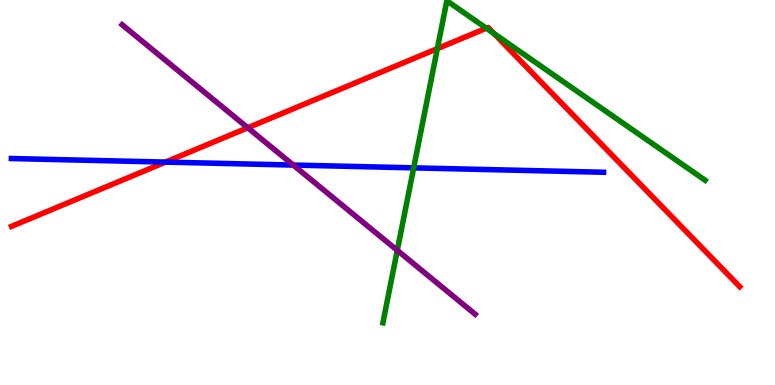[{'lines': ['blue', 'red'], 'intersections': [{'x': 2.14, 'y': 5.79}]}, {'lines': ['green', 'red'], 'intersections': [{'x': 5.64, 'y': 8.74}, {'x': 6.27, 'y': 9.27}, {'x': 6.37, 'y': 9.13}]}, {'lines': ['purple', 'red'], 'intersections': [{'x': 3.2, 'y': 6.68}]}, {'lines': ['blue', 'green'], 'intersections': [{'x': 5.34, 'y': 5.64}]}, {'lines': ['blue', 'purple'], 'intersections': [{'x': 3.78, 'y': 5.71}]}, {'lines': ['green', 'purple'], 'intersections': [{'x': 5.13, 'y': 3.5}]}]